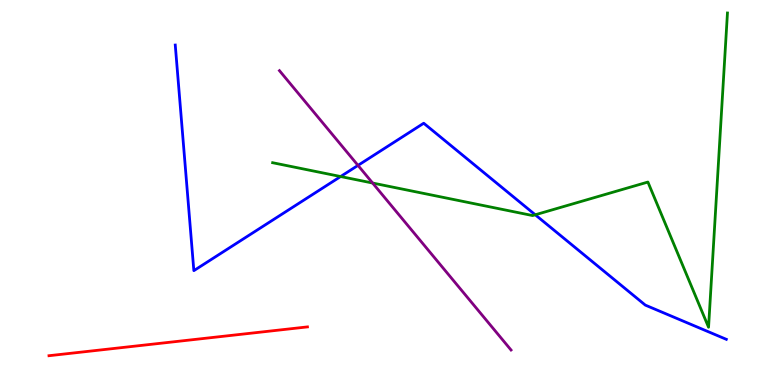[{'lines': ['blue', 'red'], 'intersections': []}, {'lines': ['green', 'red'], 'intersections': []}, {'lines': ['purple', 'red'], 'intersections': []}, {'lines': ['blue', 'green'], 'intersections': [{'x': 4.4, 'y': 5.41}, {'x': 6.91, 'y': 4.42}]}, {'lines': ['blue', 'purple'], 'intersections': [{'x': 4.62, 'y': 5.7}]}, {'lines': ['green', 'purple'], 'intersections': [{'x': 4.81, 'y': 5.25}]}]